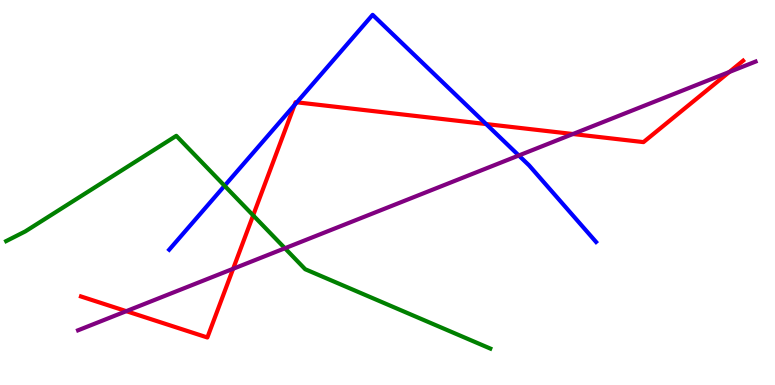[{'lines': ['blue', 'red'], 'intersections': [{'x': 3.8, 'y': 7.27}, {'x': 3.83, 'y': 7.34}, {'x': 6.27, 'y': 6.78}]}, {'lines': ['green', 'red'], 'intersections': [{'x': 3.27, 'y': 4.41}]}, {'lines': ['purple', 'red'], 'intersections': [{'x': 1.63, 'y': 1.92}, {'x': 3.01, 'y': 3.02}, {'x': 7.39, 'y': 6.52}, {'x': 9.41, 'y': 8.13}]}, {'lines': ['blue', 'green'], 'intersections': [{'x': 2.9, 'y': 5.17}]}, {'lines': ['blue', 'purple'], 'intersections': [{'x': 6.69, 'y': 5.96}]}, {'lines': ['green', 'purple'], 'intersections': [{'x': 3.68, 'y': 3.55}]}]